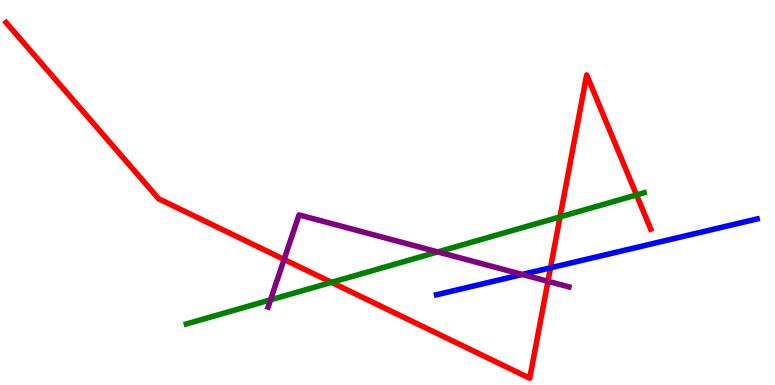[{'lines': ['blue', 'red'], 'intersections': [{'x': 7.1, 'y': 3.04}]}, {'lines': ['green', 'red'], 'intersections': [{'x': 4.28, 'y': 2.67}, {'x': 7.23, 'y': 4.37}, {'x': 8.21, 'y': 4.94}]}, {'lines': ['purple', 'red'], 'intersections': [{'x': 3.67, 'y': 3.26}, {'x': 7.07, 'y': 2.69}]}, {'lines': ['blue', 'green'], 'intersections': []}, {'lines': ['blue', 'purple'], 'intersections': [{'x': 6.74, 'y': 2.87}]}, {'lines': ['green', 'purple'], 'intersections': [{'x': 3.49, 'y': 2.21}, {'x': 5.65, 'y': 3.46}]}]